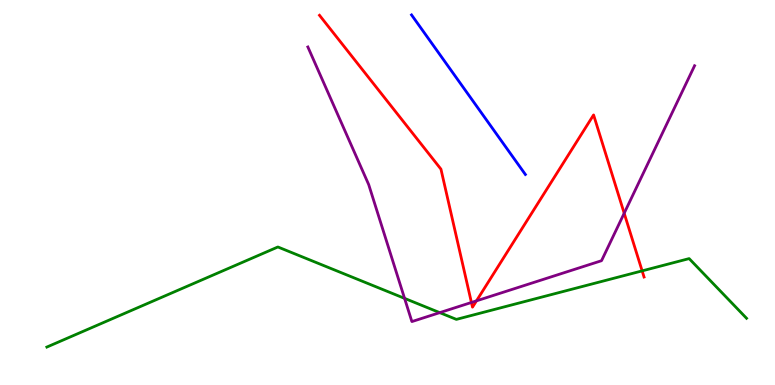[{'lines': ['blue', 'red'], 'intersections': []}, {'lines': ['green', 'red'], 'intersections': [{'x': 8.29, 'y': 2.96}]}, {'lines': ['purple', 'red'], 'intersections': [{'x': 6.08, 'y': 2.14}, {'x': 6.15, 'y': 2.19}, {'x': 8.05, 'y': 4.46}]}, {'lines': ['blue', 'green'], 'intersections': []}, {'lines': ['blue', 'purple'], 'intersections': []}, {'lines': ['green', 'purple'], 'intersections': [{'x': 5.22, 'y': 2.25}, {'x': 5.67, 'y': 1.88}]}]